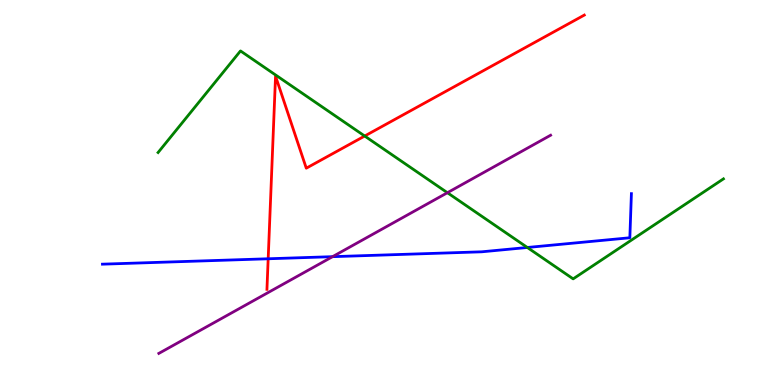[{'lines': ['blue', 'red'], 'intersections': [{'x': 3.46, 'y': 3.28}]}, {'lines': ['green', 'red'], 'intersections': [{'x': 4.71, 'y': 6.47}]}, {'lines': ['purple', 'red'], 'intersections': []}, {'lines': ['blue', 'green'], 'intersections': [{'x': 6.8, 'y': 3.57}]}, {'lines': ['blue', 'purple'], 'intersections': [{'x': 4.29, 'y': 3.33}]}, {'lines': ['green', 'purple'], 'intersections': [{'x': 5.77, 'y': 4.99}]}]